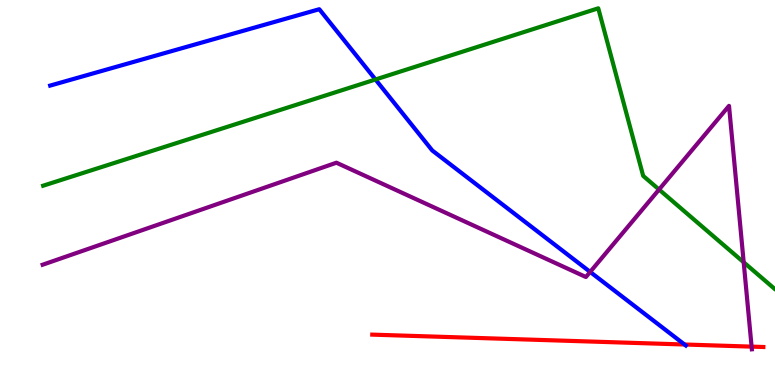[{'lines': ['blue', 'red'], 'intersections': [{'x': 8.83, 'y': 1.05}]}, {'lines': ['green', 'red'], 'intersections': []}, {'lines': ['purple', 'red'], 'intersections': [{'x': 9.7, 'y': 0.997}]}, {'lines': ['blue', 'green'], 'intersections': [{'x': 4.84, 'y': 7.94}]}, {'lines': ['blue', 'purple'], 'intersections': [{'x': 7.61, 'y': 2.94}]}, {'lines': ['green', 'purple'], 'intersections': [{'x': 8.5, 'y': 5.08}, {'x': 9.6, 'y': 3.19}]}]